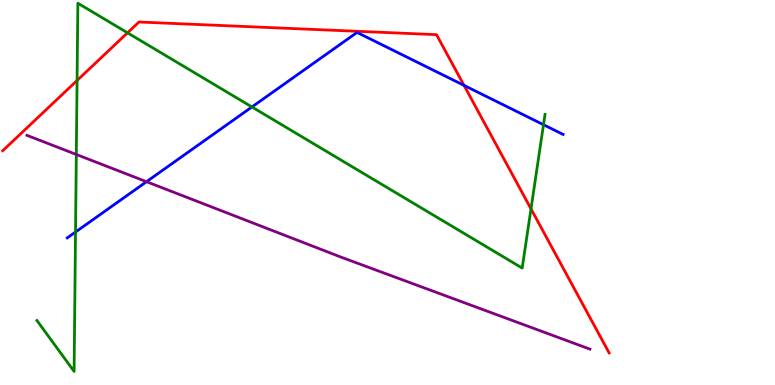[{'lines': ['blue', 'red'], 'intersections': [{'x': 5.99, 'y': 7.78}]}, {'lines': ['green', 'red'], 'intersections': [{'x': 0.994, 'y': 7.91}, {'x': 1.65, 'y': 9.15}, {'x': 6.85, 'y': 4.58}]}, {'lines': ['purple', 'red'], 'intersections': []}, {'lines': ['blue', 'green'], 'intersections': [{'x': 0.975, 'y': 3.97}, {'x': 3.25, 'y': 7.22}, {'x': 7.01, 'y': 6.76}]}, {'lines': ['blue', 'purple'], 'intersections': [{'x': 1.89, 'y': 5.28}]}, {'lines': ['green', 'purple'], 'intersections': [{'x': 0.985, 'y': 5.99}]}]